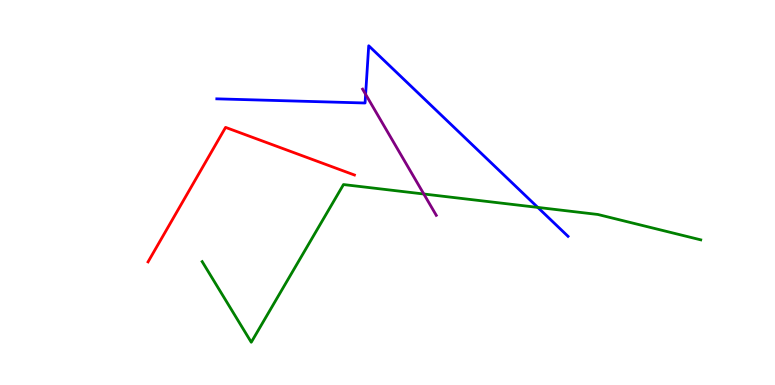[{'lines': ['blue', 'red'], 'intersections': []}, {'lines': ['green', 'red'], 'intersections': []}, {'lines': ['purple', 'red'], 'intersections': []}, {'lines': ['blue', 'green'], 'intersections': [{'x': 6.94, 'y': 4.61}]}, {'lines': ['blue', 'purple'], 'intersections': [{'x': 4.72, 'y': 7.55}]}, {'lines': ['green', 'purple'], 'intersections': [{'x': 5.47, 'y': 4.96}]}]